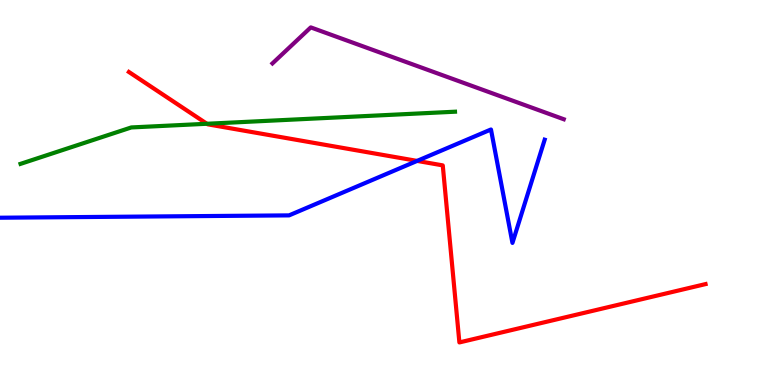[{'lines': ['blue', 'red'], 'intersections': [{'x': 5.38, 'y': 5.82}]}, {'lines': ['green', 'red'], 'intersections': [{'x': 2.67, 'y': 6.79}]}, {'lines': ['purple', 'red'], 'intersections': []}, {'lines': ['blue', 'green'], 'intersections': []}, {'lines': ['blue', 'purple'], 'intersections': []}, {'lines': ['green', 'purple'], 'intersections': []}]